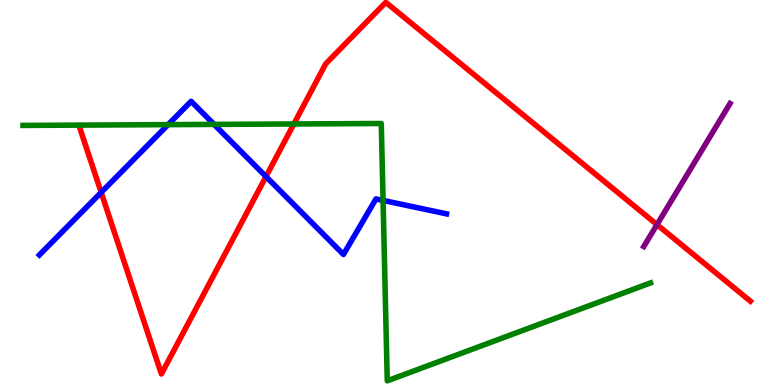[{'lines': ['blue', 'red'], 'intersections': [{'x': 1.31, 'y': 5.0}, {'x': 3.43, 'y': 5.41}]}, {'lines': ['green', 'red'], 'intersections': [{'x': 3.79, 'y': 6.78}]}, {'lines': ['purple', 'red'], 'intersections': [{'x': 8.48, 'y': 4.17}]}, {'lines': ['blue', 'green'], 'intersections': [{'x': 2.17, 'y': 6.76}, {'x': 2.76, 'y': 6.77}, {'x': 4.94, 'y': 4.79}]}, {'lines': ['blue', 'purple'], 'intersections': []}, {'lines': ['green', 'purple'], 'intersections': []}]